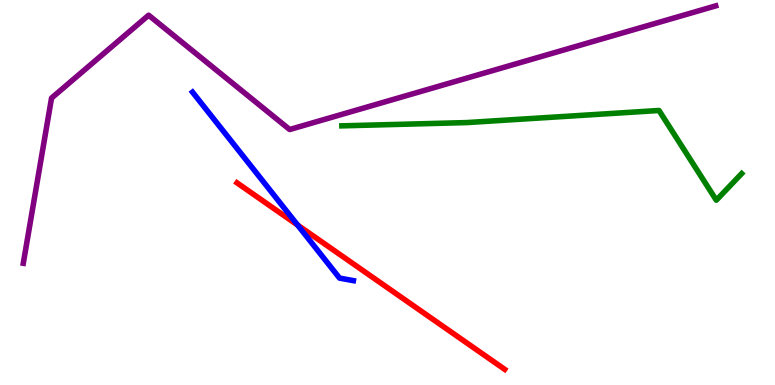[{'lines': ['blue', 'red'], 'intersections': [{'x': 3.84, 'y': 4.15}]}, {'lines': ['green', 'red'], 'intersections': []}, {'lines': ['purple', 'red'], 'intersections': []}, {'lines': ['blue', 'green'], 'intersections': []}, {'lines': ['blue', 'purple'], 'intersections': []}, {'lines': ['green', 'purple'], 'intersections': []}]